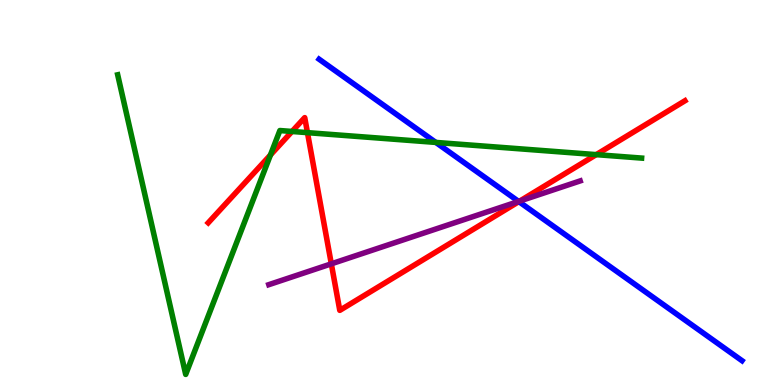[{'lines': ['blue', 'red'], 'intersections': [{'x': 6.7, 'y': 4.76}]}, {'lines': ['green', 'red'], 'intersections': [{'x': 3.49, 'y': 5.97}, {'x': 3.77, 'y': 6.59}, {'x': 3.97, 'y': 6.55}, {'x': 7.69, 'y': 5.98}]}, {'lines': ['purple', 'red'], 'intersections': [{'x': 4.28, 'y': 3.15}, {'x': 6.71, 'y': 4.78}]}, {'lines': ['blue', 'green'], 'intersections': [{'x': 5.62, 'y': 6.3}]}, {'lines': ['blue', 'purple'], 'intersections': [{'x': 6.69, 'y': 4.77}]}, {'lines': ['green', 'purple'], 'intersections': []}]